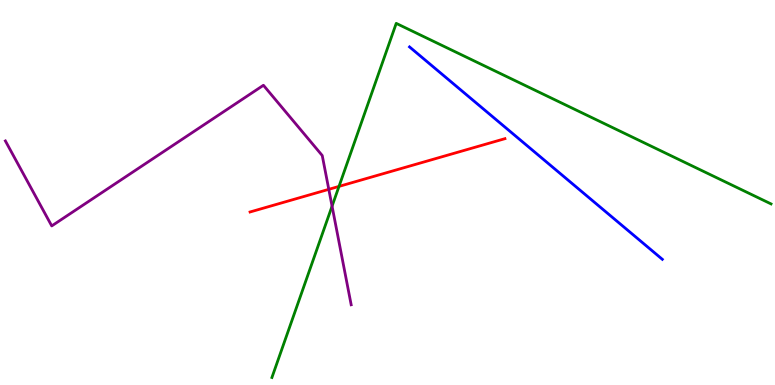[{'lines': ['blue', 'red'], 'intersections': []}, {'lines': ['green', 'red'], 'intersections': [{'x': 4.37, 'y': 5.16}]}, {'lines': ['purple', 'red'], 'intersections': [{'x': 4.24, 'y': 5.08}]}, {'lines': ['blue', 'green'], 'intersections': []}, {'lines': ['blue', 'purple'], 'intersections': []}, {'lines': ['green', 'purple'], 'intersections': [{'x': 4.28, 'y': 4.64}]}]